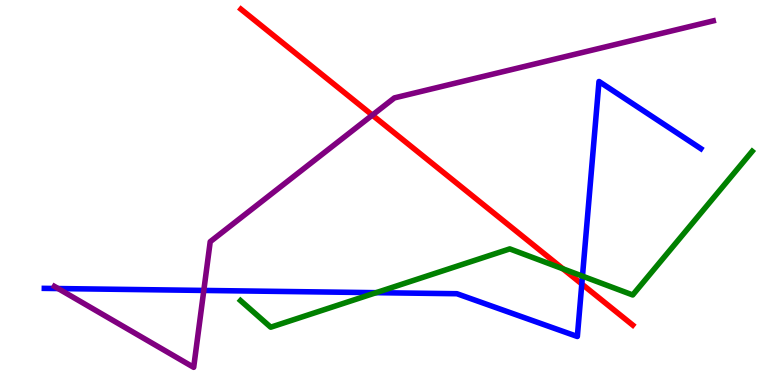[{'lines': ['blue', 'red'], 'intersections': [{'x': 7.51, 'y': 2.62}]}, {'lines': ['green', 'red'], 'intersections': [{'x': 7.26, 'y': 3.02}]}, {'lines': ['purple', 'red'], 'intersections': [{'x': 4.8, 'y': 7.01}]}, {'lines': ['blue', 'green'], 'intersections': [{'x': 4.85, 'y': 2.4}, {'x': 7.52, 'y': 2.83}]}, {'lines': ['blue', 'purple'], 'intersections': [{'x': 0.75, 'y': 2.51}, {'x': 2.63, 'y': 2.46}]}, {'lines': ['green', 'purple'], 'intersections': []}]